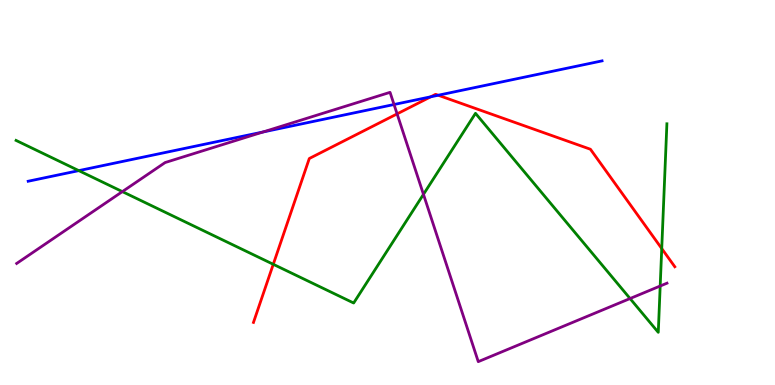[{'lines': ['blue', 'red'], 'intersections': [{'x': 5.56, 'y': 7.49}, {'x': 5.65, 'y': 7.53}]}, {'lines': ['green', 'red'], 'intersections': [{'x': 3.53, 'y': 3.14}, {'x': 8.54, 'y': 3.54}]}, {'lines': ['purple', 'red'], 'intersections': [{'x': 5.12, 'y': 7.04}]}, {'lines': ['blue', 'green'], 'intersections': [{'x': 1.02, 'y': 5.57}]}, {'lines': ['blue', 'purple'], 'intersections': [{'x': 3.39, 'y': 6.57}, {'x': 5.08, 'y': 7.29}]}, {'lines': ['green', 'purple'], 'intersections': [{'x': 1.58, 'y': 5.02}, {'x': 5.46, 'y': 4.95}, {'x': 8.13, 'y': 2.25}, {'x': 8.52, 'y': 2.57}]}]